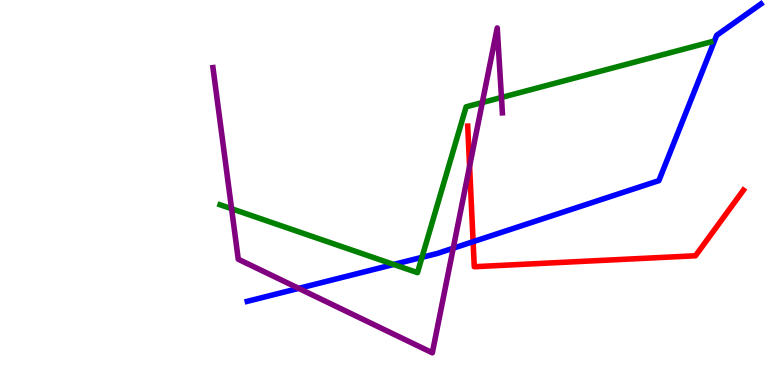[{'lines': ['blue', 'red'], 'intersections': [{'x': 6.1, 'y': 3.72}]}, {'lines': ['green', 'red'], 'intersections': []}, {'lines': ['purple', 'red'], 'intersections': [{'x': 6.06, 'y': 5.68}]}, {'lines': ['blue', 'green'], 'intersections': [{'x': 5.08, 'y': 3.13}, {'x': 5.44, 'y': 3.32}]}, {'lines': ['blue', 'purple'], 'intersections': [{'x': 3.85, 'y': 2.51}, {'x': 5.85, 'y': 3.55}]}, {'lines': ['green', 'purple'], 'intersections': [{'x': 2.99, 'y': 4.58}, {'x': 6.22, 'y': 7.34}, {'x': 6.47, 'y': 7.47}]}]